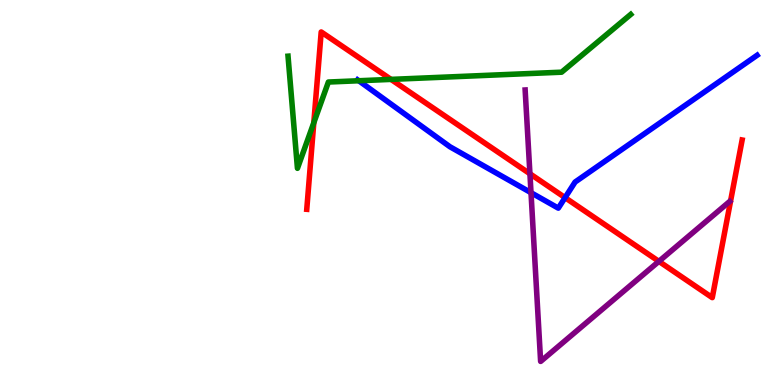[{'lines': ['blue', 'red'], 'intersections': [{'x': 7.29, 'y': 4.87}]}, {'lines': ['green', 'red'], 'intersections': [{'x': 4.05, 'y': 6.81}, {'x': 5.05, 'y': 7.94}]}, {'lines': ['purple', 'red'], 'intersections': [{'x': 6.84, 'y': 5.49}, {'x': 8.5, 'y': 3.21}]}, {'lines': ['blue', 'green'], 'intersections': [{'x': 4.63, 'y': 7.9}]}, {'lines': ['blue', 'purple'], 'intersections': [{'x': 6.85, 'y': 5.0}]}, {'lines': ['green', 'purple'], 'intersections': []}]